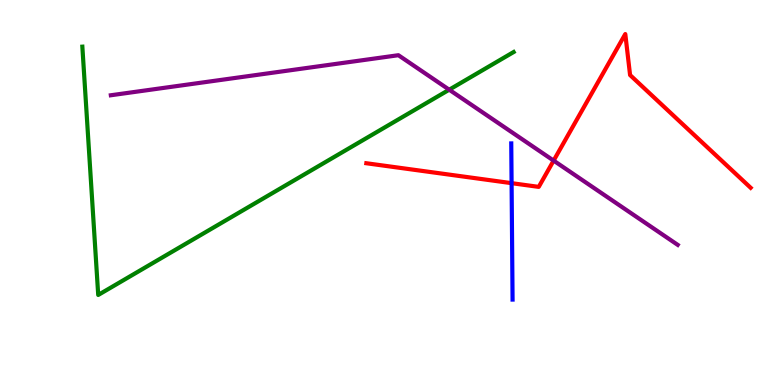[{'lines': ['blue', 'red'], 'intersections': [{'x': 6.6, 'y': 5.24}]}, {'lines': ['green', 'red'], 'intersections': []}, {'lines': ['purple', 'red'], 'intersections': [{'x': 7.14, 'y': 5.83}]}, {'lines': ['blue', 'green'], 'intersections': []}, {'lines': ['blue', 'purple'], 'intersections': []}, {'lines': ['green', 'purple'], 'intersections': [{'x': 5.8, 'y': 7.67}]}]